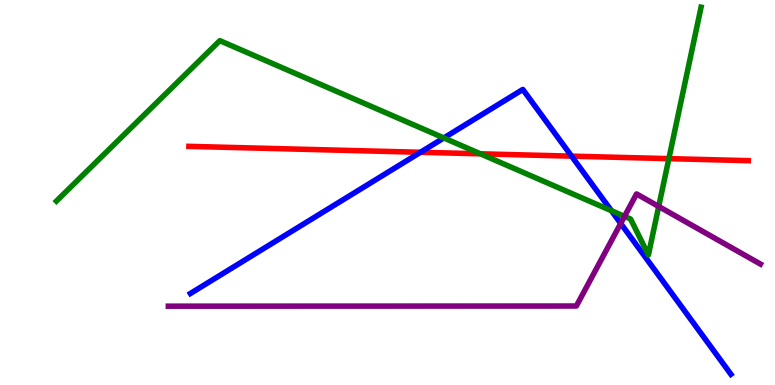[{'lines': ['blue', 'red'], 'intersections': [{'x': 5.43, 'y': 6.04}, {'x': 7.37, 'y': 5.94}]}, {'lines': ['green', 'red'], 'intersections': [{'x': 6.2, 'y': 6.0}, {'x': 8.63, 'y': 5.88}]}, {'lines': ['purple', 'red'], 'intersections': []}, {'lines': ['blue', 'green'], 'intersections': [{'x': 5.73, 'y': 6.42}, {'x': 7.89, 'y': 4.53}]}, {'lines': ['blue', 'purple'], 'intersections': [{'x': 8.01, 'y': 4.2}]}, {'lines': ['green', 'purple'], 'intersections': [{'x': 8.06, 'y': 4.38}, {'x': 8.5, 'y': 4.64}]}]